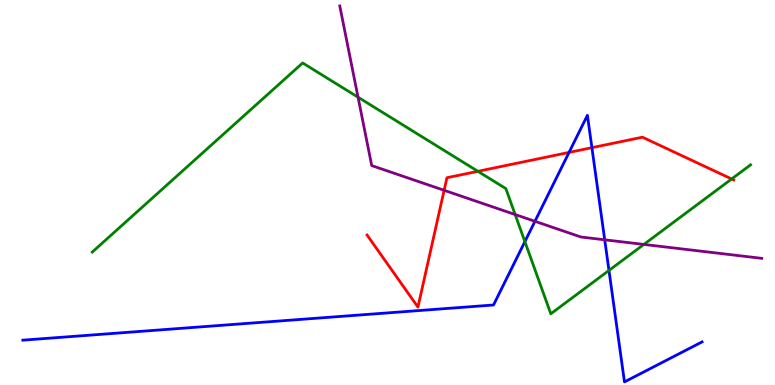[{'lines': ['blue', 'red'], 'intersections': [{'x': 7.34, 'y': 6.04}, {'x': 7.64, 'y': 6.16}]}, {'lines': ['green', 'red'], 'intersections': [{'x': 6.17, 'y': 5.55}, {'x': 9.44, 'y': 5.35}]}, {'lines': ['purple', 'red'], 'intersections': [{'x': 5.73, 'y': 5.06}]}, {'lines': ['blue', 'green'], 'intersections': [{'x': 6.77, 'y': 3.72}, {'x': 7.86, 'y': 2.98}]}, {'lines': ['blue', 'purple'], 'intersections': [{'x': 6.9, 'y': 4.25}, {'x': 7.8, 'y': 3.77}]}, {'lines': ['green', 'purple'], 'intersections': [{'x': 4.62, 'y': 7.48}, {'x': 6.65, 'y': 4.43}, {'x': 8.31, 'y': 3.65}]}]